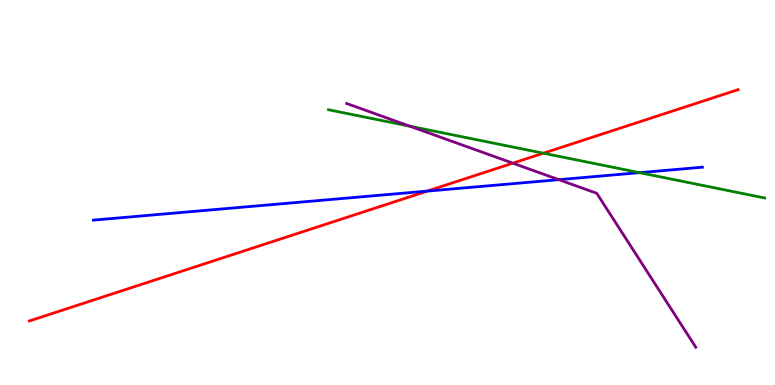[{'lines': ['blue', 'red'], 'intersections': [{'x': 5.51, 'y': 5.04}]}, {'lines': ['green', 'red'], 'intersections': [{'x': 7.01, 'y': 6.02}]}, {'lines': ['purple', 'red'], 'intersections': [{'x': 6.62, 'y': 5.76}]}, {'lines': ['blue', 'green'], 'intersections': [{'x': 8.25, 'y': 5.52}]}, {'lines': ['blue', 'purple'], 'intersections': [{'x': 7.21, 'y': 5.33}]}, {'lines': ['green', 'purple'], 'intersections': [{'x': 5.29, 'y': 6.72}]}]